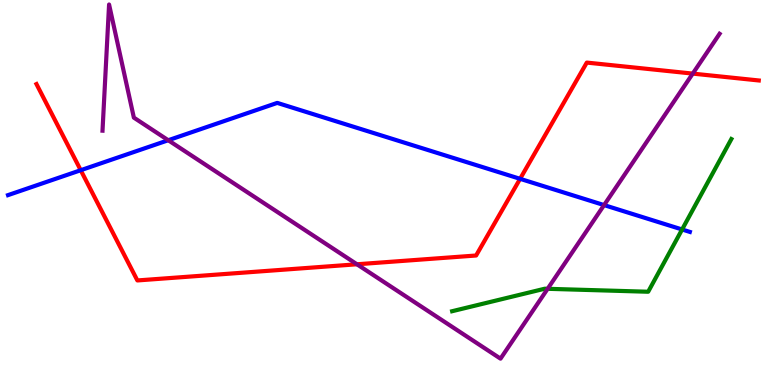[{'lines': ['blue', 'red'], 'intersections': [{'x': 1.04, 'y': 5.58}, {'x': 6.71, 'y': 5.36}]}, {'lines': ['green', 'red'], 'intersections': []}, {'lines': ['purple', 'red'], 'intersections': [{'x': 4.61, 'y': 3.14}, {'x': 8.94, 'y': 8.09}]}, {'lines': ['blue', 'green'], 'intersections': [{'x': 8.8, 'y': 4.04}]}, {'lines': ['blue', 'purple'], 'intersections': [{'x': 2.17, 'y': 6.36}, {'x': 7.79, 'y': 4.67}]}, {'lines': ['green', 'purple'], 'intersections': [{'x': 7.07, 'y': 2.5}]}]